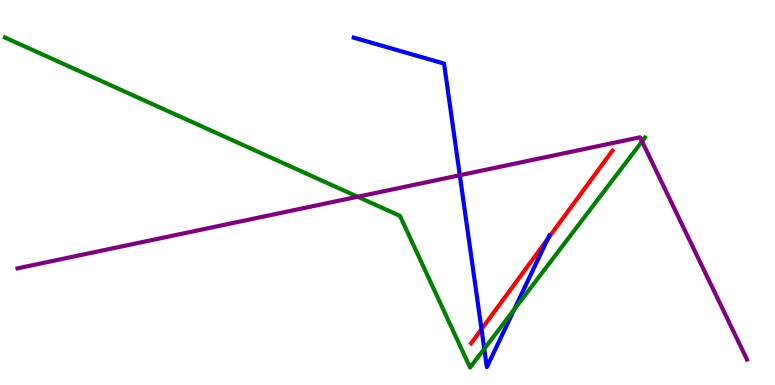[{'lines': ['blue', 'red'], 'intersections': [{'x': 6.21, 'y': 1.45}, {'x': 7.07, 'y': 3.79}]}, {'lines': ['green', 'red'], 'intersections': []}, {'lines': ['purple', 'red'], 'intersections': []}, {'lines': ['blue', 'green'], 'intersections': [{'x': 6.25, 'y': 0.939}, {'x': 6.64, 'y': 1.96}]}, {'lines': ['blue', 'purple'], 'intersections': [{'x': 5.93, 'y': 5.45}]}, {'lines': ['green', 'purple'], 'intersections': [{'x': 4.61, 'y': 4.89}, {'x': 8.28, 'y': 6.33}]}]